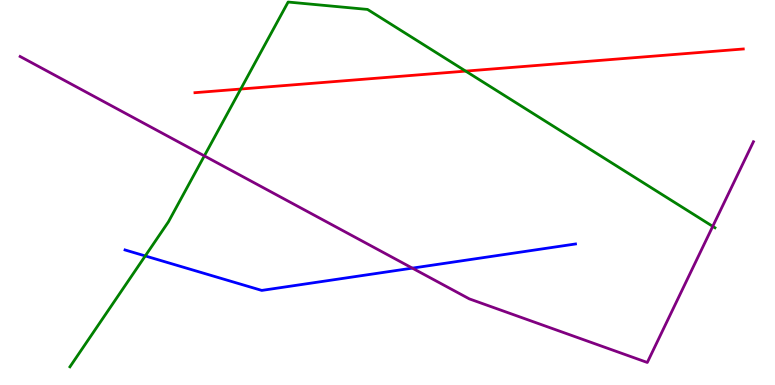[{'lines': ['blue', 'red'], 'intersections': []}, {'lines': ['green', 'red'], 'intersections': [{'x': 3.11, 'y': 7.69}, {'x': 6.01, 'y': 8.15}]}, {'lines': ['purple', 'red'], 'intersections': []}, {'lines': ['blue', 'green'], 'intersections': [{'x': 1.87, 'y': 3.35}]}, {'lines': ['blue', 'purple'], 'intersections': [{'x': 5.32, 'y': 3.04}]}, {'lines': ['green', 'purple'], 'intersections': [{'x': 2.64, 'y': 5.95}, {'x': 9.2, 'y': 4.12}]}]